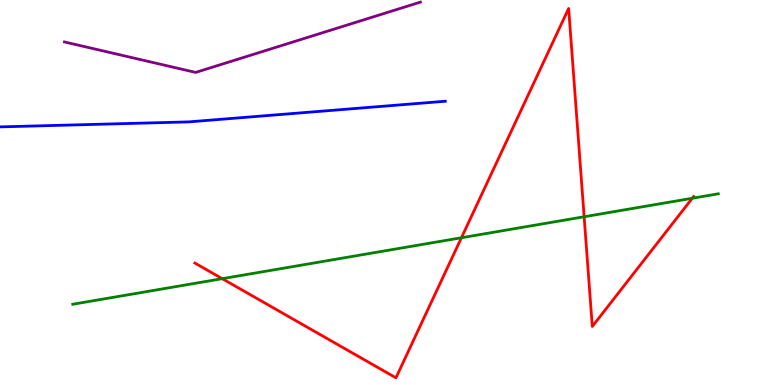[{'lines': ['blue', 'red'], 'intersections': []}, {'lines': ['green', 'red'], 'intersections': [{'x': 2.87, 'y': 2.76}, {'x': 5.95, 'y': 3.82}, {'x': 7.54, 'y': 4.37}, {'x': 8.93, 'y': 4.85}]}, {'lines': ['purple', 'red'], 'intersections': []}, {'lines': ['blue', 'green'], 'intersections': []}, {'lines': ['blue', 'purple'], 'intersections': []}, {'lines': ['green', 'purple'], 'intersections': []}]